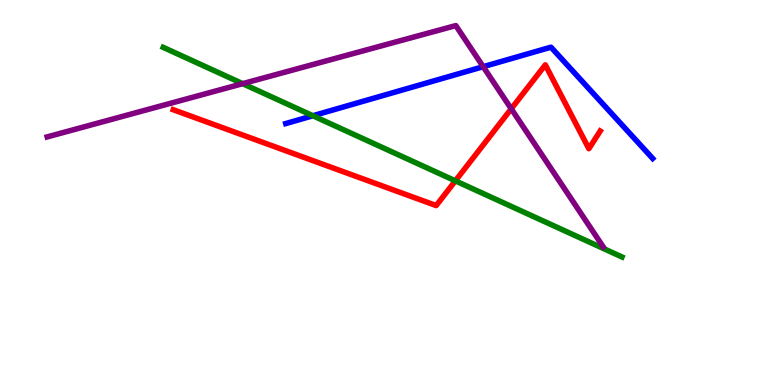[{'lines': ['blue', 'red'], 'intersections': []}, {'lines': ['green', 'red'], 'intersections': [{'x': 5.88, 'y': 5.3}]}, {'lines': ['purple', 'red'], 'intersections': [{'x': 6.6, 'y': 7.17}]}, {'lines': ['blue', 'green'], 'intersections': [{'x': 4.04, 'y': 6.99}]}, {'lines': ['blue', 'purple'], 'intersections': [{'x': 6.23, 'y': 8.27}]}, {'lines': ['green', 'purple'], 'intersections': [{'x': 3.13, 'y': 7.83}]}]